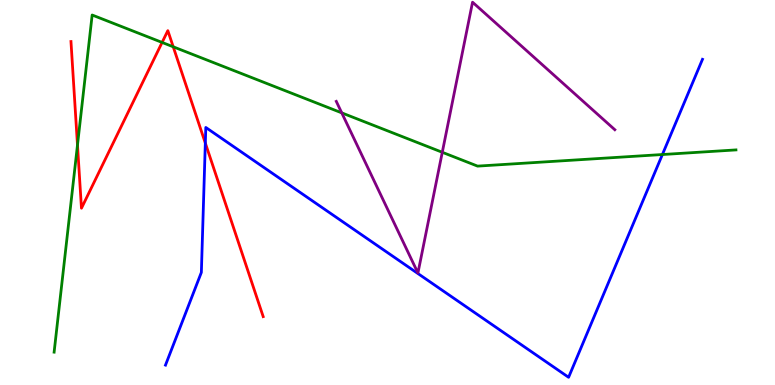[{'lines': ['blue', 'red'], 'intersections': [{'x': 2.65, 'y': 6.28}]}, {'lines': ['green', 'red'], 'intersections': [{'x': 1.0, 'y': 6.23}, {'x': 2.09, 'y': 8.9}, {'x': 2.24, 'y': 8.78}]}, {'lines': ['purple', 'red'], 'intersections': []}, {'lines': ['blue', 'green'], 'intersections': [{'x': 8.55, 'y': 5.99}]}, {'lines': ['blue', 'purple'], 'intersections': []}, {'lines': ['green', 'purple'], 'intersections': [{'x': 4.41, 'y': 7.07}, {'x': 5.71, 'y': 6.04}]}]